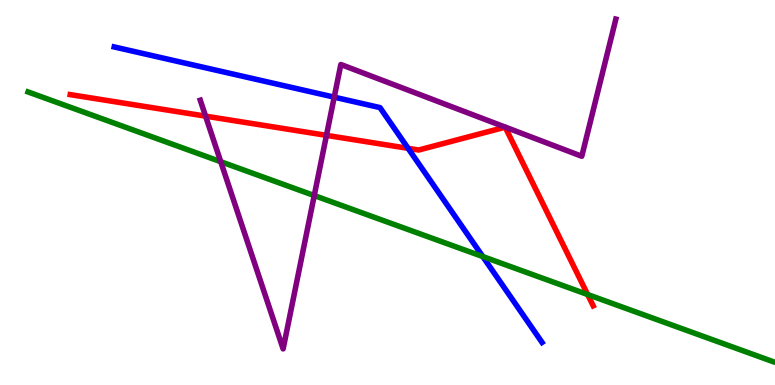[{'lines': ['blue', 'red'], 'intersections': [{'x': 5.27, 'y': 6.15}]}, {'lines': ['green', 'red'], 'intersections': [{'x': 7.58, 'y': 2.35}]}, {'lines': ['purple', 'red'], 'intersections': [{'x': 2.65, 'y': 6.98}, {'x': 4.21, 'y': 6.48}]}, {'lines': ['blue', 'green'], 'intersections': [{'x': 6.23, 'y': 3.34}]}, {'lines': ['blue', 'purple'], 'intersections': [{'x': 4.31, 'y': 7.48}]}, {'lines': ['green', 'purple'], 'intersections': [{'x': 2.85, 'y': 5.8}, {'x': 4.05, 'y': 4.92}]}]